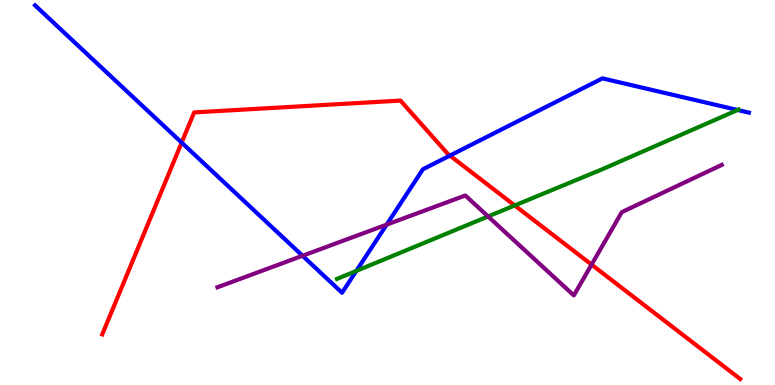[{'lines': ['blue', 'red'], 'intersections': [{'x': 2.34, 'y': 6.3}, {'x': 5.81, 'y': 5.96}]}, {'lines': ['green', 'red'], 'intersections': [{'x': 6.64, 'y': 4.66}]}, {'lines': ['purple', 'red'], 'intersections': [{'x': 7.63, 'y': 3.13}]}, {'lines': ['blue', 'green'], 'intersections': [{'x': 4.6, 'y': 2.96}, {'x': 9.52, 'y': 7.14}]}, {'lines': ['blue', 'purple'], 'intersections': [{'x': 3.9, 'y': 3.36}, {'x': 4.99, 'y': 4.17}]}, {'lines': ['green', 'purple'], 'intersections': [{'x': 6.3, 'y': 4.38}]}]